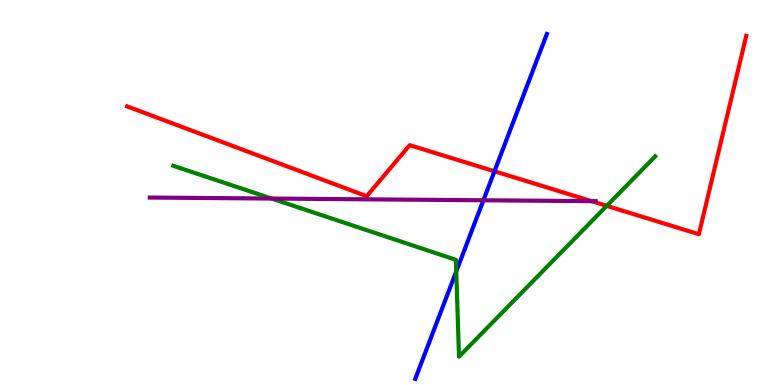[{'lines': ['blue', 'red'], 'intersections': [{'x': 6.38, 'y': 5.55}]}, {'lines': ['green', 'red'], 'intersections': [{'x': 7.83, 'y': 4.65}]}, {'lines': ['purple', 'red'], 'intersections': [{'x': 7.63, 'y': 4.78}]}, {'lines': ['blue', 'green'], 'intersections': [{'x': 5.89, 'y': 2.95}]}, {'lines': ['blue', 'purple'], 'intersections': [{'x': 6.24, 'y': 4.8}]}, {'lines': ['green', 'purple'], 'intersections': [{'x': 3.51, 'y': 4.84}]}]